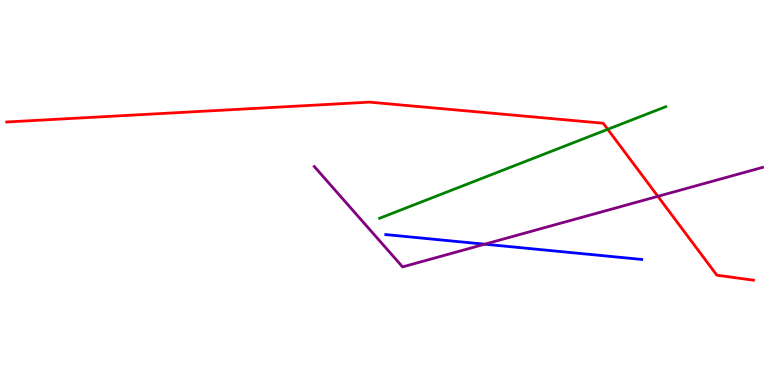[{'lines': ['blue', 'red'], 'intersections': []}, {'lines': ['green', 'red'], 'intersections': [{'x': 7.84, 'y': 6.64}]}, {'lines': ['purple', 'red'], 'intersections': [{'x': 8.49, 'y': 4.9}]}, {'lines': ['blue', 'green'], 'intersections': []}, {'lines': ['blue', 'purple'], 'intersections': [{'x': 6.25, 'y': 3.66}]}, {'lines': ['green', 'purple'], 'intersections': []}]